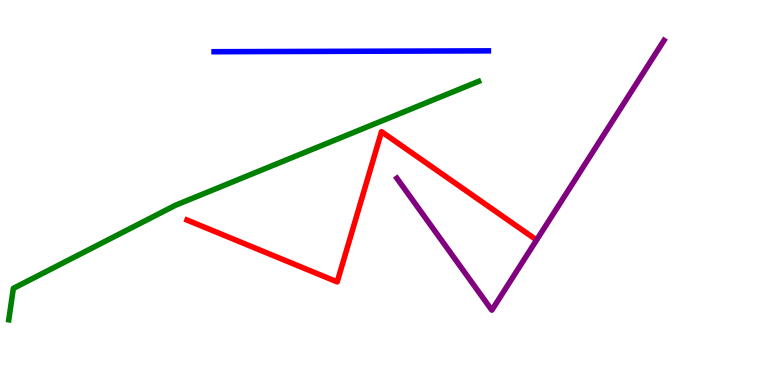[{'lines': ['blue', 'red'], 'intersections': []}, {'lines': ['green', 'red'], 'intersections': []}, {'lines': ['purple', 'red'], 'intersections': []}, {'lines': ['blue', 'green'], 'intersections': []}, {'lines': ['blue', 'purple'], 'intersections': []}, {'lines': ['green', 'purple'], 'intersections': []}]